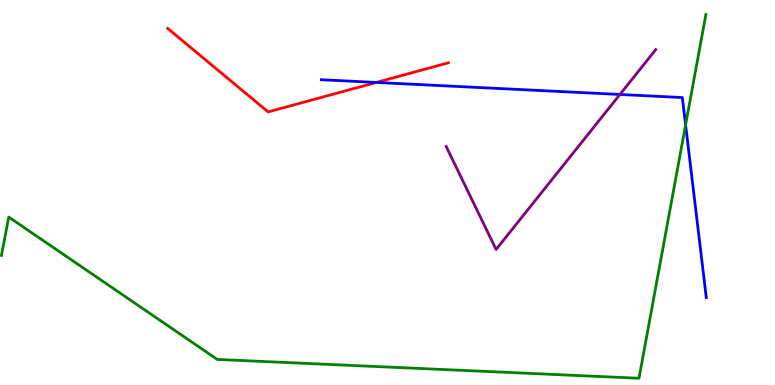[{'lines': ['blue', 'red'], 'intersections': [{'x': 4.86, 'y': 7.86}]}, {'lines': ['green', 'red'], 'intersections': []}, {'lines': ['purple', 'red'], 'intersections': []}, {'lines': ['blue', 'green'], 'intersections': [{'x': 8.85, 'y': 6.76}]}, {'lines': ['blue', 'purple'], 'intersections': [{'x': 8.0, 'y': 7.55}]}, {'lines': ['green', 'purple'], 'intersections': []}]